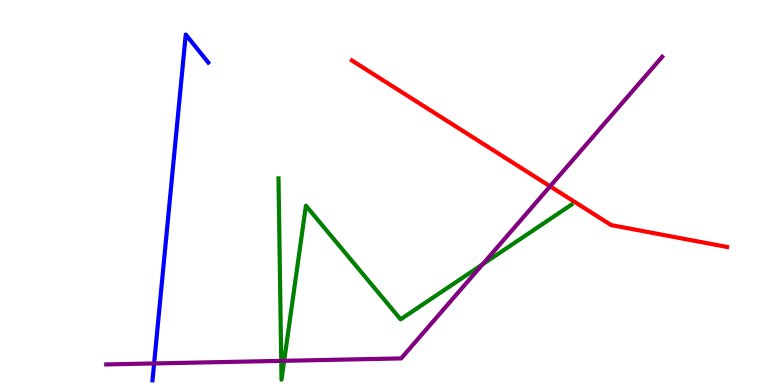[{'lines': ['blue', 'red'], 'intersections': []}, {'lines': ['green', 'red'], 'intersections': []}, {'lines': ['purple', 'red'], 'intersections': [{'x': 7.1, 'y': 5.16}]}, {'lines': ['blue', 'green'], 'intersections': []}, {'lines': ['blue', 'purple'], 'intersections': [{'x': 1.99, 'y': 0.56}]}, {'lines': ['green', 'purple'], 'intersections': [{'x': 3.63, 'y': 0.627}, {'x': 3.67, 'y': 0.628}, {'x': 6.23, 'y': 3.13}]}]